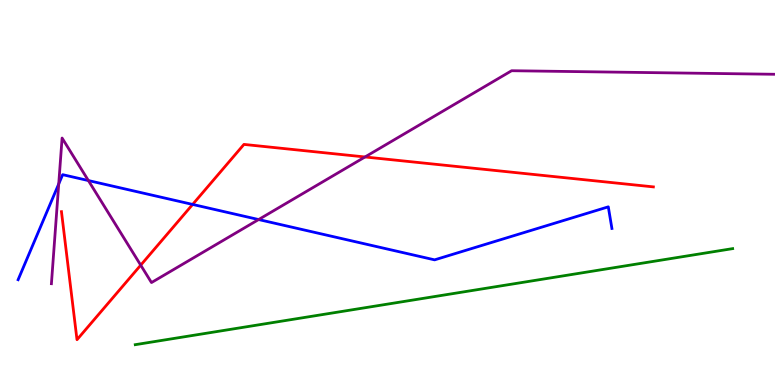[{'lines': ['blue', 'red'], 'intersections': [{'x': 2.49, 'y': 4.69}]}, {'lines': ['green', 'red'], 'intersections': []}, {'lines': ['purple', 'red'], 'intersections': [{'x': 1.82, 'y': 3.11}, {'x': 4.71, 'y': 5.92}]}, {'lines': ['blue', 'green'], 'intersections': []}, {'lines': ['blue', 'purple'], 'intersections': [{'x': 0.758, 'y': 5.22}, {'x': 1.14, 'y': 5.31}, {'x': 3.34, 'y': 4.3}]}, {'lines': ['green', 'purple'], 'intersections': []}]